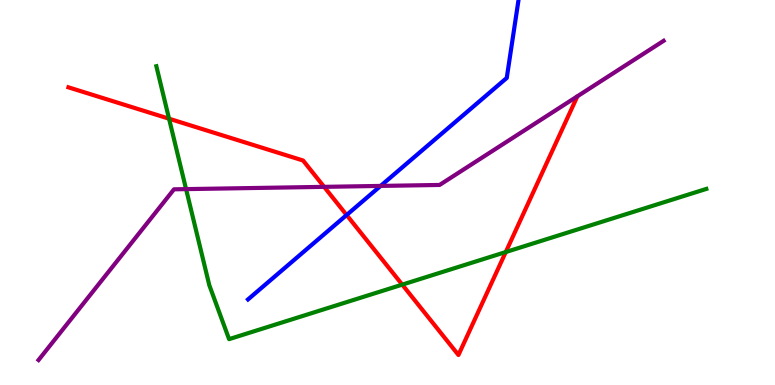[{'lines': ['blue', 'red'], 'intersections': [{'x': 4.47, 'y': 4.42}]}, {'lines': ['green', 'red'], 'intersections': [{'x': 2.18, 'y': 6.92}, {'x': 5.19, 'y': 2.61}, {'x': 6.53, 'y': 3.45}]}, {'lines': ['purple', 'red'], 'intersections': [{'x': 4.18, 'y': 5.15}]}, {'lines': ['blue', 'green'], 'intersections': []}, {'lines': ['blue', 'purple'], 'intersections': [{'x': 4.91, 'y': 5.17}]}, {'lines': ['green', 'purple'], 'intersections': [{'x': 2.4, 'y': 5.09}]}]